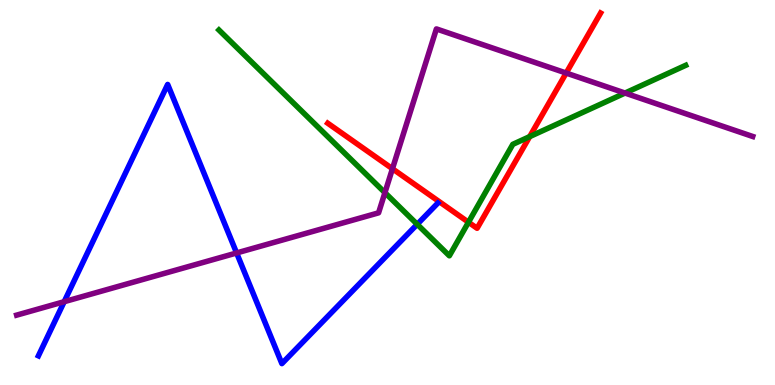[{'lines': ['blue', 'red'], 'intersections': []}, {'lines': ['green', 'red'], 'intersections': [{'x': 6.04, 'y': 4.23}, {'x': 6.83, 'y': 6.45}]}, {'lines': ['purple', 'red'], 'intersections': [{'x': 5.06, 'y': 5.62}, {'x': 7.31, 'y': 8.1}]}, {'lines': ['blue', 'green'], 'intersections': [{'x': 5.38, 'y': 4.17}]}, {'lines': ['blue', 'purple'], 'intersections': [{'x': 0.828, 'y': 2.16}, {'x': 3.05, 'y': 3.43}]}, {'lines': ['green', 'purple'], 'intersections': [{'x': 4.97, 'y': 5.0}, {'x': 8.06, 'y': 7.58}]}]